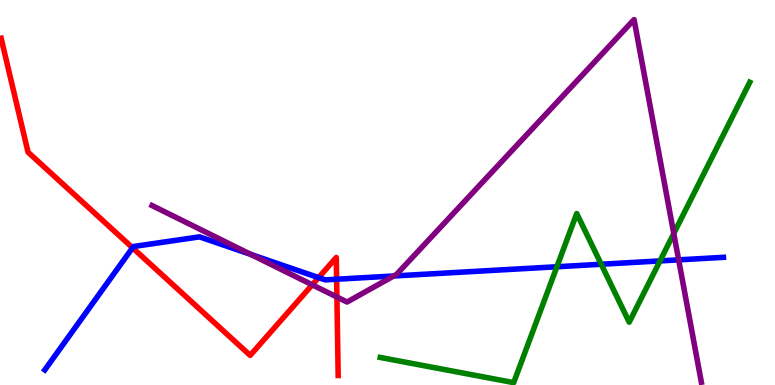[{'lines': ['blue', 'red'], 'intersections': [{'x': 1.71, 'y': 3.56}, {'x': 4.11, 'y': 2.79}, {'x': 4.34, 'y': 2.75}]}, {'lines': ['green', 'red'], 'intersections': []}, {'lines': ['purple', 'red'], 'intersections': [{'x': 4.03, 'y': 2.6}, {'x': 4.35, 'y': 2.29}]}, {'lines': ['blue', 'green'], 'intersections': [{'x': 7.19, 'y': 3.07}, {'x': 7.76, 'y': 3.14}, {'x': 8.52, 'y': 3.22}]}, {'lines': ['blue', 'purple'], 'intersections': [{'x': 3.24, 'y': 3.39}, {'x': 5.08, 'y': 2.83}, {'x': 8.76, 'y': 3.25}]}, {'lines': ['green', 'purple'], 'intersections': [{'x': 8.69, 'y': 3.93}]}]